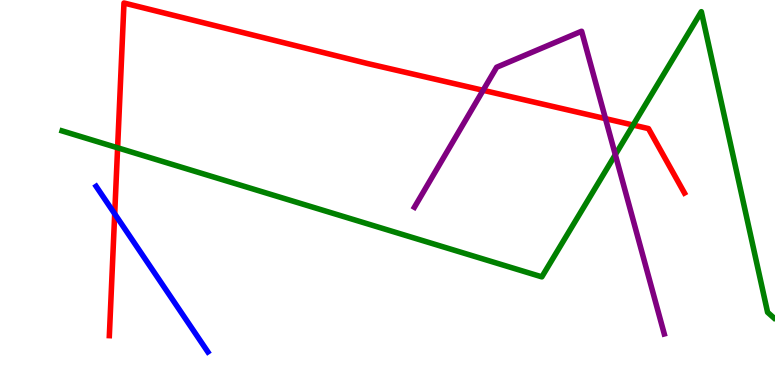[{'lines': ['blue', 'red'], 'intersections': [{'x': 1.48, 'y': 4.45}]}, {'lines': ['green', 'red'], 'intersections': [{'x': 1.52, 'y': 6.16}, {'x': 8.17, 'y': 6.75}]}, {'lines': ['purple', 'red'], 'intersections': [{'x': 6.23, 'y': 7.65}, {'x': 7.81, 'y': 6.92}]}, {'lines': ['blue', 'green'], 'intersections': []}, {'lines': ['blue', 'purple'], 'intersections': []}, {'lines': ['green', 'purple'], 'intersections': [{'x': 7.94, 'y': 5.98}]}]